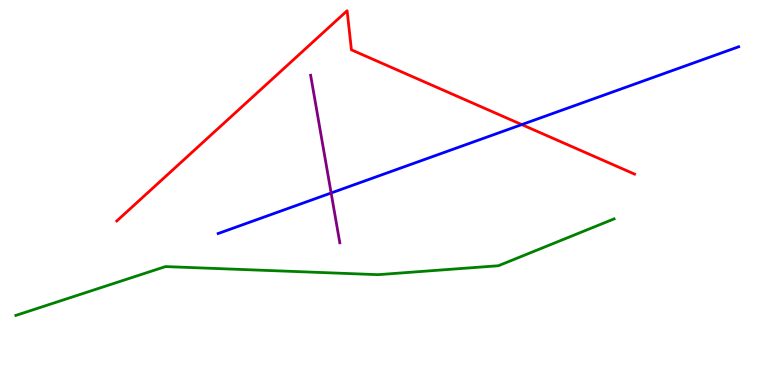[{'lines': ['blue', 'red'], 'intersections': [{'x': 6.73, 'y': 6.76}]}, {'lines': ['green', 'red'], 'intersections': []}, {'lines': ['purple', 'red'], 'intersections': []}, {'lines': ['blue', 'green'], 'intersections': []}, {'lines': ['blue', 'purple'], 'intersections': [{'x': 4.27, 'y': 4.99}]}, {'lines': ['green', 'purple'], 'intersections': []}]